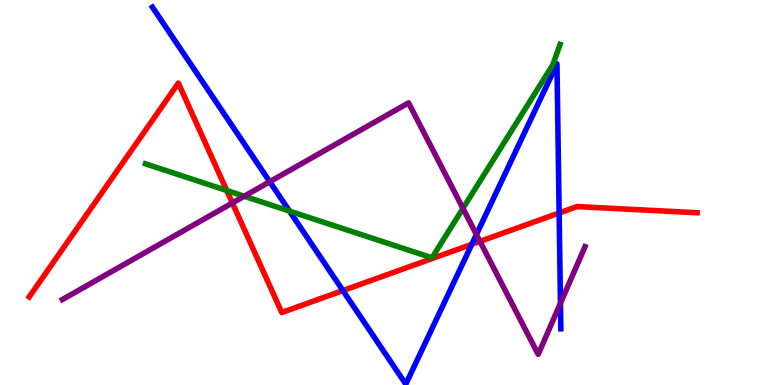[{'lines': ['blue', 'red'], 'intersections': [{'x': 4.42, 'y': 2.45}, {'x': 6.09, 'y': 3.65}, {'x': 7.21, 'y': 4.47}]}, {'lines': ['green', 'red'], 'intersections': [{'x': 2.93, 'y': 5.05}]}, {'lines': ['purple', 'red'], 'intersections': [{'x': 3.0, 'y': 4.73}, {'x': 6.19, 'y': 3.73}]}, {'lines': ['blue', 'green'], 'intersections': [{'x': 3.74, 'y': 4.52}]}, {'lines': ['blue', 'purple'], 'intersections': [{'x': 3.48, 'y': 5.28}, {'x': 6.15, 'y': 3.91}, {'x': 7.23, 'y': 2.12}]}, {'lines': ['green', 'purple'], 'intersections': [{'x': 3.15, 'y': 4.9}, {'x': 5.97, 'y': 4.59}]}]